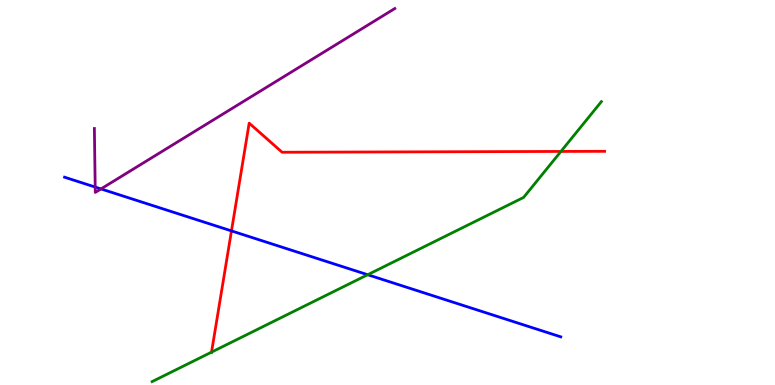[{'lines': ['blue', 'red'], 'intersections': [{'x': 2.99, 'y': 4.0}]}, {'lines': ['green', 'red'], 'intersections': [{'x': 2.73, 'y': 0.853}, {'x': 7.24, 'y': 6.07}]}, {'lines': ['purple', 'red'], 'intersections': []}, {'lines': ['blue', 'green'], 'intersections': [{'x': 4.74, 'y': 2.86}]}, {'lines': ['blue', 'purple'], 'intersections': [{'x': 1.23, 'y': 5.14}, {'x': 1.3, 'y': 5.09}]}, {'lines': ['green', 'purple'], 'intersections': []}]